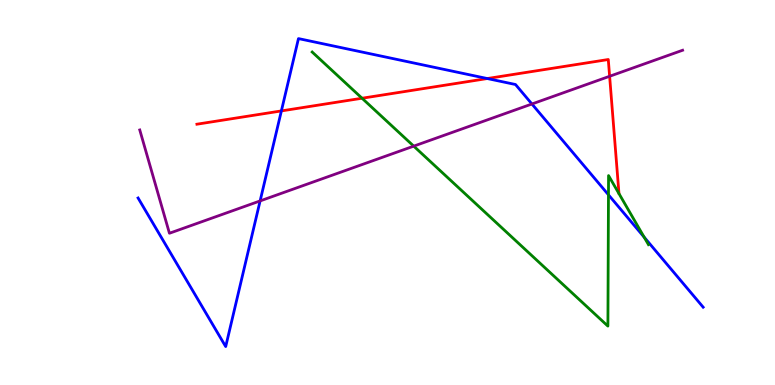[{'lines': ['blue', 'red'], 'intersections': [{'x': 3.63, 'y': 7.12}, {'x': 6.29, 'y': 7.96}]}, {'lines': ['green', 'red'], 'intersections': [{'x': 4.67, 'y': 7.45}]}, {'lines': ['purple', 'red'], 'intersections': [{'x': 7.87, 'y': 8.02}]}, {'lines': ['blue', 'green'], 'intersections': [{'x': 7.85, 'y': 4.94}, {'x': 8.31, 'y': 3.84}]}, {'lines': ['blue', 'purple'], 'intersections': [{'x': 3.36, 'y': 4.78}, {'x': 6.86, 'y': 7.3}]}, {'lines': ['green', 'purple'], 'intersections': [{'x': 5.34, 'y': 6.2}]}]